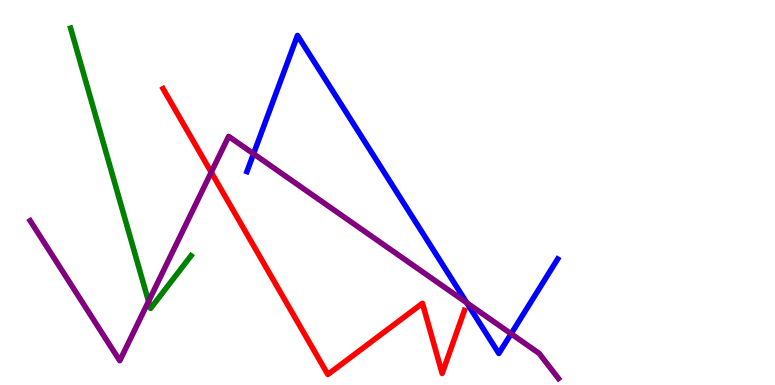[{'lines': ['blue', 'red'], 'intersections': []}, {'lines': ['green', 'red'], 'intersections': []}, {'lines': ['purple', 'red'], 'intersections': [{'x': 2.73, 'y': 5.53}]}, {'lines': ['blue', 'green'], 'intersections': []}, {'lines': ['blue', 'purple'], 'intersections': [{'x': 3.27, 'y': 6.01}, {'x': 6.02, 'y': 2.13}, {'x': 6.59, 'y': 1.33}]}, {'lines': ['green', 'purple'], 'intersections': [{'x': 1.92, 'y': 2.17}]}]